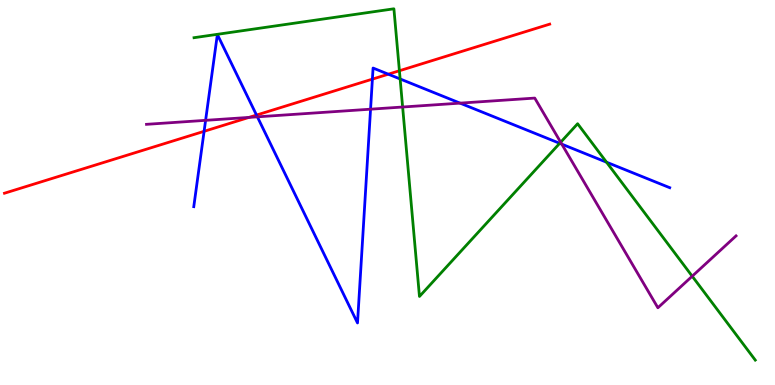[{'lines': ['blue', 'red'], 'intersections': [{'x': 2.63, 'y': 6.59}, {'x': 3.31, 'y': 7.01}, {'x': 4.81, 'y': 7.94}, {'x': 5.01, 'y': 8.07}]}, {'lines': ['green', 'red'], 'intersections': [{'x': 5.15, 'y': 8.16}]}, {'lines': ['purple', 'red'], 'intersections': [{'x': 3.21, 'y': 6.95}]}, {'lines': ['blue', 'green'], 'intersections': [{'x': 5.16, 'y': 7.95}, {'x': 7.22, 'y': 6.28}, {'x': 7.83, 'y': 5.79}]}, {'lines': ['blue', 'purple'], 'intersections': [{'x': 2.65, 'y': 6.87}, {'x': 3.32, 'y': 6.97}, {'x': 4.78, 'y': 7.16}, {'x': 5.94, 'y': 7.32}, {'x': 7.25, 'y': 6.26}]}, {'lines': ['green', 'purple'], 'intersections': [{'x': 5.2, 'y': 7.22}, {'x': 7.23, 'y': 6.31}, {'x': 8.93, 'y': 2.83}]}]